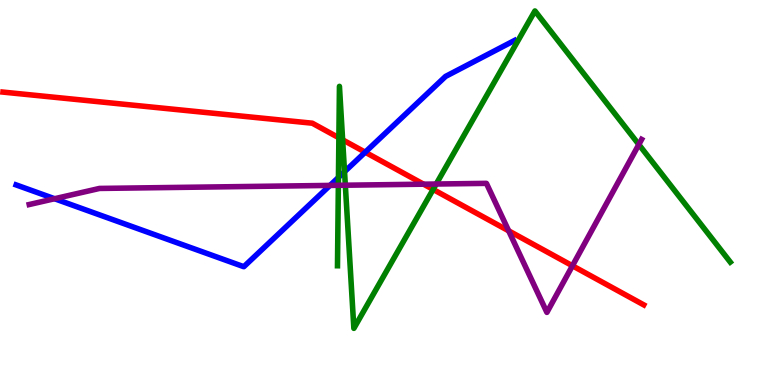[{'lines': ['blue', 'red'], 'intersections': [{'x': 4.71, 'y': 6.05}]}, {'lines': ['green', 'red'], 'intersections': [{'x': 4.37, 'y': 6.42}, {'x': 4.42, 'y': 6.37}, {'x': 5.59, 'y': 5.08}]}, {'lines': ['purple', 'red'], 'intersections': [{'x': 5.47, 'y': 5.22}, {'x': 6.56, 'y': 4.0}, {'x': 7.39, 'y': 3.1}]}, {'lines': ['blue', 'green'], 'intersections': [{'x': 4.37, 'y': 5.39}, {'x': 4.45, 'y': 5.54}]}, {'lines': ['blue', 'purple'], 'intersections': [{'x': 0.704, 'y': 4.84}, {'x': 4.26, 'y': 5.18}]}, {'lines': ['green', 'purple'], 'intersections': [{'x': 4.37, 'y': 5.19}, {'x': 4.46, 'y': 5.19}, {'x': 5.63, 'y': 5.22}, {'x': 8.24, 'y': 6.25}]}]